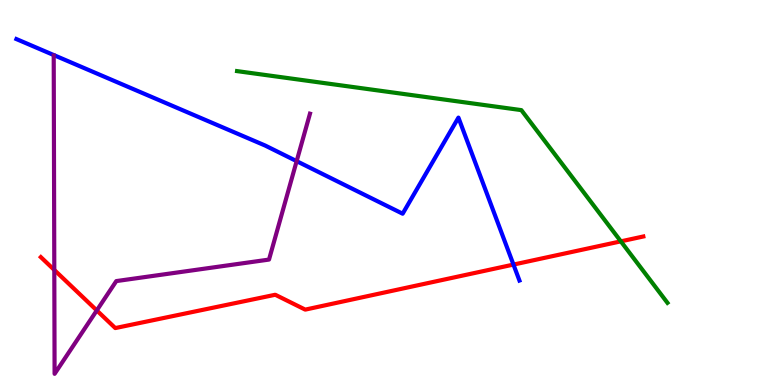[{'lines': ['blue', 'red'], 'intersections': [{'x': 6.63, 'y': 3.13}]}, {'lines': ['green', 'red'], 'intersections': [{'x': 8.01, 'y': 3.73}]}, {'lines': ['purple', 'red'], 'intersections': [{'x': 0.701, 'y': 2.99}, {'x': 1.25, 'y': 1.94}]}, {'lines': ['blue', 'green'], 'intersections': []}, {'lines': ['blue', 'purple'], 'intersections': [{'x': 3.83, 'y': 5.81}]}, {'lines': ['green', 'purple'], 'intersections': []}]